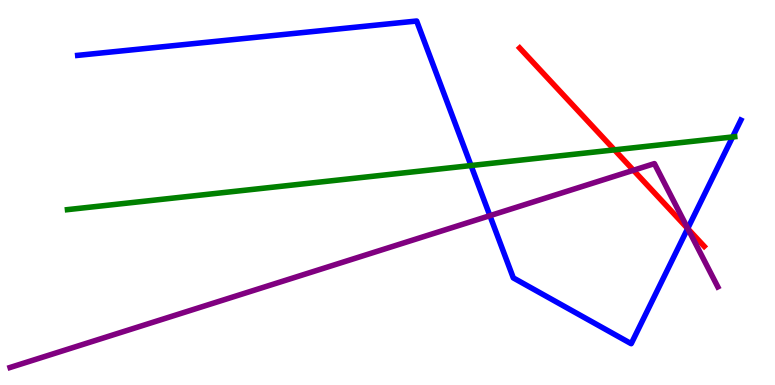[{'lines': ['blue', 'red'], 'intersections': [{'x': 8.87, 'y': 4.06}]}, {'lines': ['green', 'red'], 'intersections': [{'x': 7.93, 'y': 6.11}]}, {'lines': ['purple', 'red'], 'intersections': [{'x': 8.17, 'y': 5.58}, {'x': 8.88, 'y': 4.05}]}, {'lines': ['blue', 'green'], 'intersections': [{'x': 6.08, 'y': 5.7}, {'x': 9.45, 'y': 6.44}]}, {'lines': ['blue', 'purple'], 'intersections': [{'x': 6.32, 'y': 4.4}, {'x': 8.87, 'y': 4.07}]}, {'lines': ['green', 'purple'], 'intersections': []}]